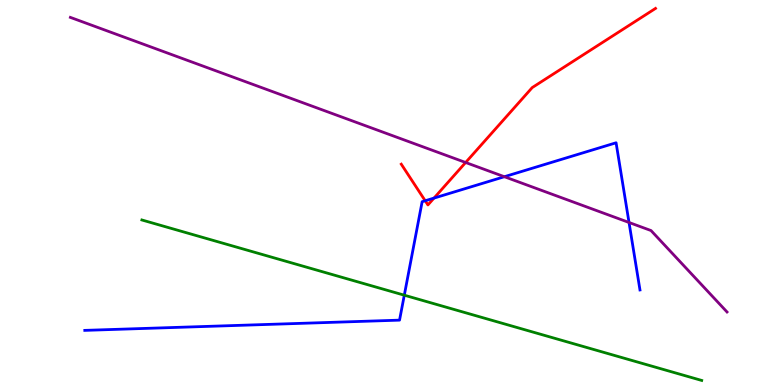[{'lines': ['blue', 'red'], 'intersections': [{'x': 5.49, 'y': 4.79}, {'x': 5.6, 'y': 4.85}]}, {'lines': ['green', 'red'], 'intersections': []}, {'lines': ['purple', 'red'], 'intersections': [{'x': 6.01, 'y': 5.78}]}, {'lines': ['blue', 'green'], 'intersections': [{'x': 5.22, 'y': 2.33}]}, {'lines': ['blue', 'purple'], 'intersections': [{'x': 6.51, 'y': 5.41}, {'x': 8.12, 'y': 4.22}]}, {'lines': ['green', 'purple'], 'intersections': []}]